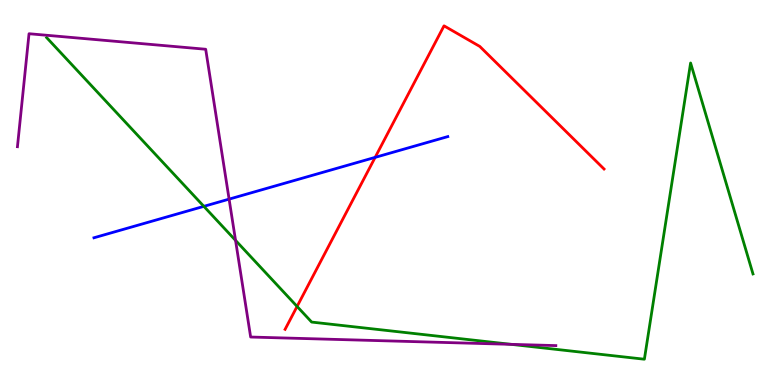[{'lines': ['blue', 'red'], 'intersections': [{'x': 4.84, 'y': 5.91}]}, {'lines': ['green', 'red'], 'intersections': [{'x': 3.83, 'y': 2.04}]}, {'lines': ['purple', 'red'], 'intersections': []}, {'lines': ['blue', 'green'], 'intersections': [{'x': 2.63, 'y': 4.64}]}, {'lines': ['blue', 'purple'], 'intersections': [{'x': 2.96, 'y': 4.83}]}, {'lines': ['green', 'purple'], 'intersections': [{'x': 3.04, 'y': 3.76}, {'x': 6.59, 'y': 1.06}]}]